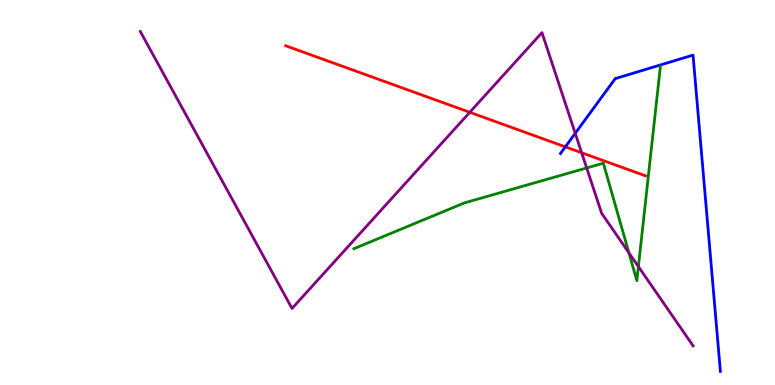[{'lines': ['blue', 'red'], 'intersections': [{'x': 7.29, 'y': 6.19}]}, {'lines': ['green', 'red'], 'intersections': []}, {'lines': ['purple', 'red'], 'intersections': [{'x': 6.06, 'y': 7.08}, {'x': 7.51, 'y': 6.03}]}, {'lines': ['blue', 'green'], 'intersections': []}, {'lines': ['blue', 'purple'], 'intersections': [{'x': 7.42, 'y': 6.54}]}, {'lines': ['green', 'purple'], 'intersections': [{'x': 7.57, 'y': 5.64}, {'x': 8.12, 'y': 3.43}, {'x': 8.24, 'y': 3.08}]}]